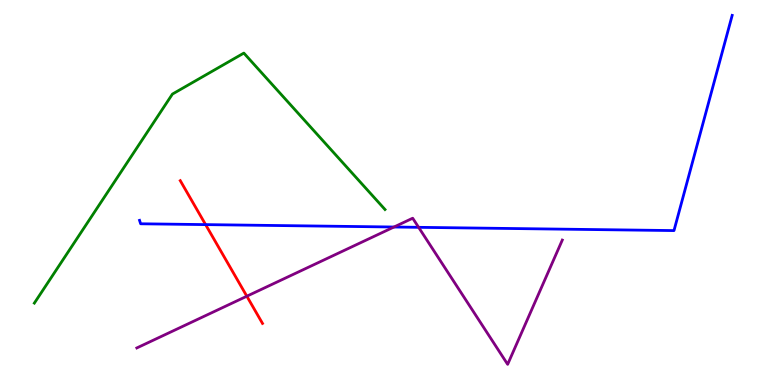[{'lines': ['blue', 'red'], 'intersections': [{'x': 2.65, 'y': 4.17}]}, {'lines': ['green', 'red'], 'intersections': []}, {'lines': ['purple', 'red'], 'intersections': [{'x': 3.18, 'y': 2.31}]}, {'lines': ['blue', 'green'], 'intersections': []}, {'lines': ['blue', 'purple'], 'intersections': [{'x': 5.08, 'y': 4.1}, {'x': 5.4, 'y': 4.1}]}, {'lines': ['green', 'purple'], 'intersections': []}]